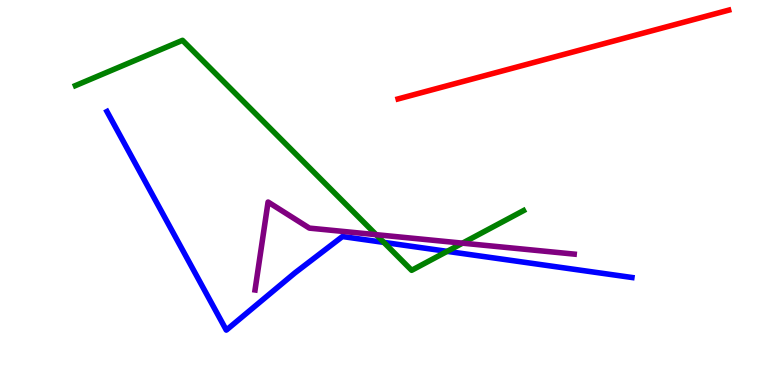[{'lines': ['blue', 'red'], 'intersections': []}, {'lines': ['green', 'red'], 'intersections': []}, {'lines': ['purple', 'red'], 'intersections': []}, {'lines': ['blue', 'green'], 'intersections': [{'x': 4.95, 'y': 3.7}, {'x': 5.77, 'y': 3.47}]}, {'lines': ['blue', 'purple'], 'intersections': []}, {'lines': ['green', 'purple'], 'intersections': [{'x': 4.85, 'y': 3.9}, {'x': 5.97, 'y': 3.68}]}]